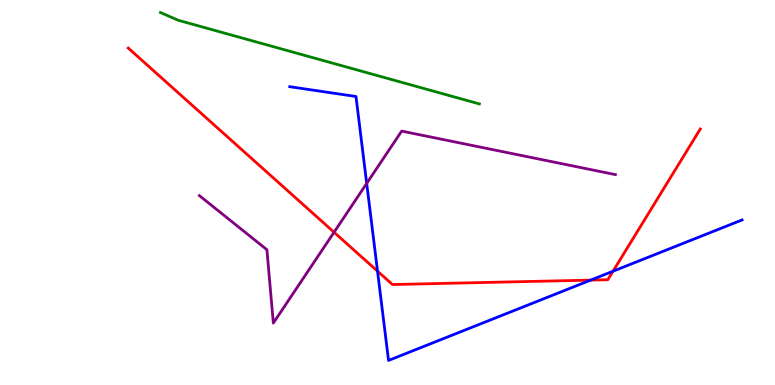[{'lines': ['blue', 'red'], 'intersections': [{'x': 4.87, 'y': 2.96}, {'x': 7.62, 'y': 2.72}, {'x': 7.91, 'y': 2.96}]}, {'lines': ['green', 'red'], 'intersections': []}, {'lines': ['purple', 'red'], 'intersections': [{'x': 4.31, 'y': 3.97}]}, {'lines': ['blue', 'green'], 'intersections': []}, {'lines': ['blue', 'purple'], 'intersections': [{'x': 4.73, 'y': 5.24}]}, {'lines': ['green', 'purple'], 'intersections': []}]